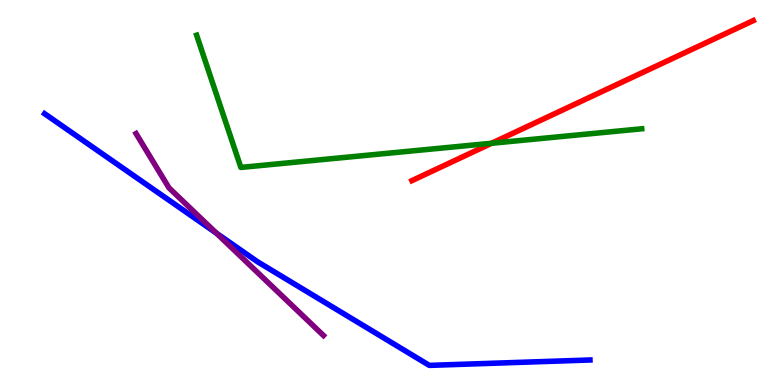[{'lines': ['blue', 'red'], 'intersections': []}, {'lines': ['green', 'red'], 'intersections': [{'x': 6.34, 'y': 6.28}]}, {'lines': ['purple', 'red'], 'intersections': []}, {'lines': ['blue', 'green'], 'intersections': []}, {'lines': ['blue', 'purple'], 'intersections': [{'x': 2.79, 'y': 3.94}]}, {'lines': ['green', 'purple'], 'intersections': []}]